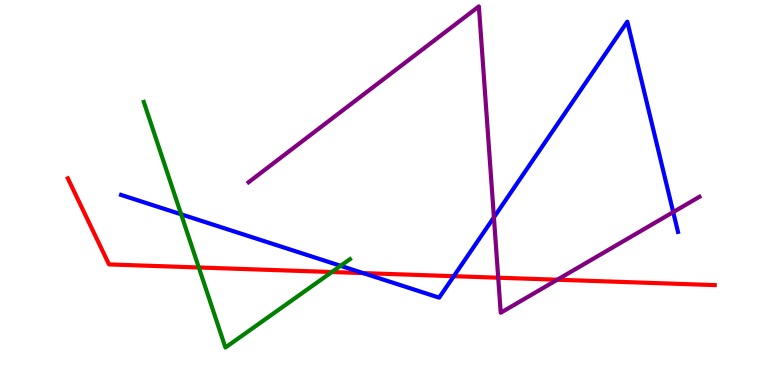[{'lines': ['blue', 'red'], 'intersections': [{'x': 4.69, 'y': 2.91}, {'x': 5.86, 'y': 2.83}]}, {'lines': ['green', 'red'], 'intersections': [{'x': 2.57, 'y': 3.05}, {'x': 4.28, 'y': 2.93}]}, {'lines': ['purple', 'red'], 'intersections': [{'x': 6.43, 'y': 2.79}, {'x': 7.19, 'y': 2.73}]}, {'lines': ['blue', 'green'], 'intersections': [{'x': 2.34, 'y': 4.43}, {'x': 4.39, 'y': 3.1}]}, {'lines': ['blue', 'purple'], 'intersections': [{'x': 6.37, 'y': 4.35}, {'x': 8.69, 'y': 4.49}]}, {'lines': ['green', 'purple'], 'intersections': []}]